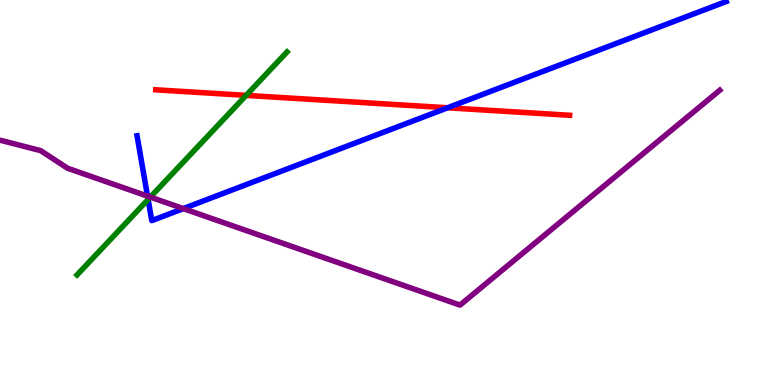[{'lines': ['blue', 'red'], 'intersections': [{'x': 5.78, 'y': 7.2}]}, {'lines': ['green', 'red'], 'intersections': [{'x': 3.18, 'y': 7.52}]}, {'lines': ['purple', 'red'], 'intersections': []}, {'lines': ['blue', 'green'], 'intersections': [{'x': 1.91, 'y': 4.82}]}, {'lines': ['blue', 'purple'], 'intersections': [{'x': 1.9, 'y': 4.91}, {'x': 2.37, 'y': 4.58}]}, {'lines': ['green', 'purple'], 'intersections': [{'x': 1.94, 'y': 4.88}]}]